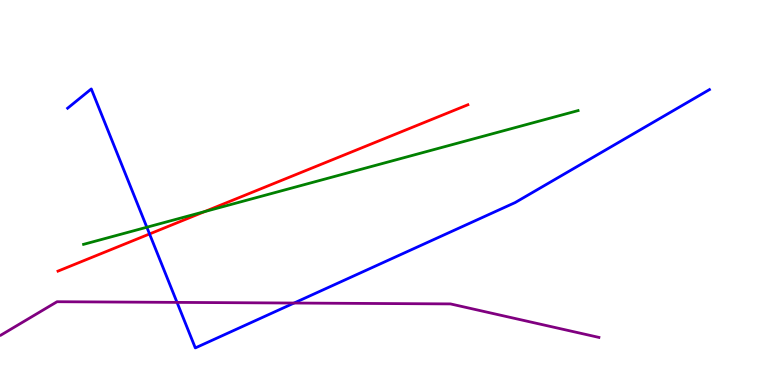[{'lines': ['blue', 'red'], 'intersections': [{'x': 1.93, 'y': 3.92}]}, {'lines': ['green', 'red'], 'intersections': [{'x': 2.64, 'y': 4.5}]}, {'lines': ['purple', 'red'], 'intersections': []}, {'lines': ['blue', 'green'], 'intersections': [{'x': 1.89, 'y': 4.1}]}, {'lines': ['blue', 'purple'], 'intersections': [{'x': 2.28, 'y': 2.15}, {'x': 3.79, 'y': 2.13}]}, {'lines': ['green', 'purple'], 'intersections': []}]